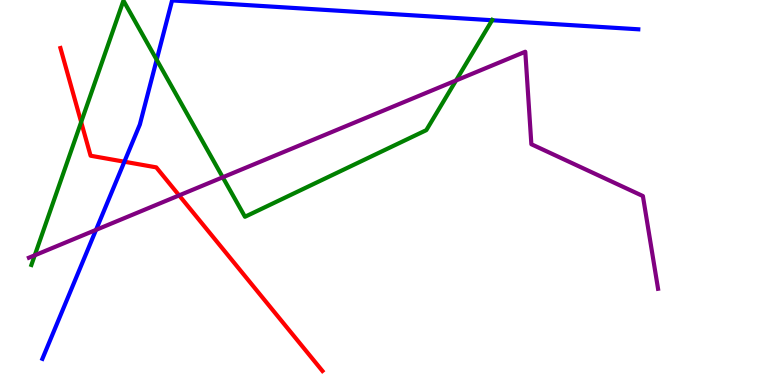[{'lines': ['blue', 'red'], 'intersections': [{'x': 1.6, 'y': 5.8}]}, {'lines': ['green', 'red'], 'intersections': [{'x': 1.05, 'y': 6.83}]}, {'lines': ['purple', 'red'], 'intersections': [{'x': 2.31, 'y': 4.92}]}, {'lines': ['blue', 'green'], 'intersections': [{'x': 2.02, 'y': 8.45}, {'x': 6.35, 'y': 9.47}]}, {'lines': ['blue', 'purple'], 'intersections': [{'x': 1.24, 'y': 4.03}]}, {'lines': ['green', 'purple'], 'intersections': [{'x': 0.449, 'y': 3.37}, {'x': 2.87, 'y': 5.4}, {'x': 5.88, 'y': 7.91}]}]